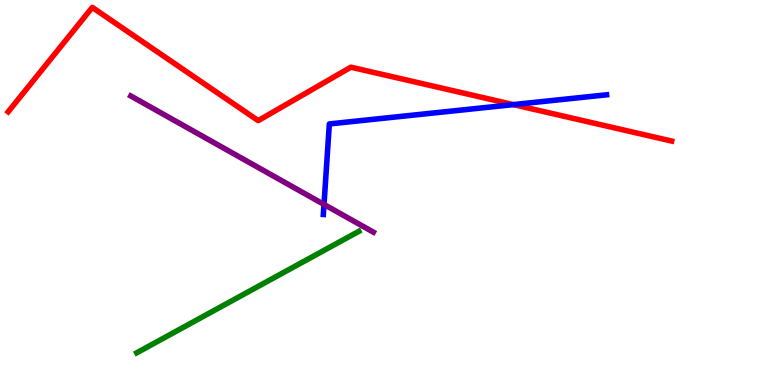[{'lines': ['blue', 'red'], 'intersections': [{'x': 6.62, 'y': 7.28}]}, {'lines': ['green', 'red'], 'intersections': []}, {'lines': ['purple', 'red'], 'intersections': []}, {'lines': ['blue', 'green'], 'intersections': []}, {'lines': ['blue', 'purple'], 'intersections': [{'x': 4.18, 'y': 4.69}]}, {'lines': ['green', 'purple'], 'intersections': []}]